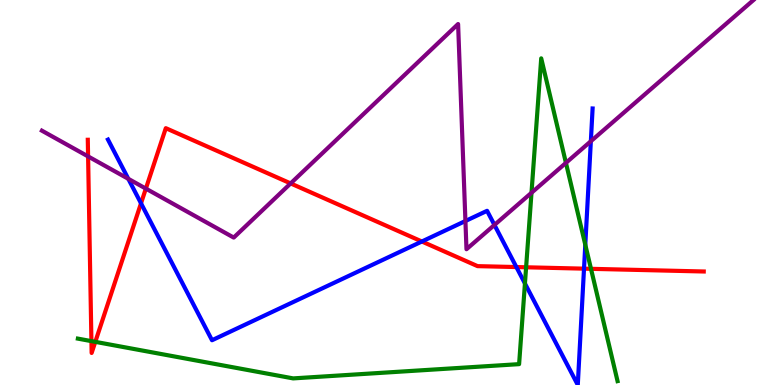[{'lines': ['blue', 'red'], 'intersections': [{'x': 1.82, 'y': 4.72}, {'x': 5.44, 'y': 3.73}, {'x': 6.66, 'y': 3.06}, {'x': 7.54, 'y': 3.02}]}, {'lines': ['green', 'red'], 'intersections': [{'x': 1.18, 'y': 1.14}, {'x': 1.23, 'y': 1.12}, {'x': 6.79, 'y': 3.06}, {'x': 7.63, 'y': 3.02}]}, {'lines': ['purple', 'red'], 'intersections': [{'x': 1.14, 'y': 5.94}, {'x': 1.88, 'y': 5.1}, {'x': 3.75, 'y': 5.24}]}, {'lines': ['blue', 'green'], 'intersections': [{'x': 6.77, 'y': 2.64}, {'x': 7.55, 'y': 3.64}]}, {'lines': ['blue', 'purple'], 'intersections': [{'x': 1.66, 'y': 5.36}, {'x': 6.01, 'y': 4.26}, {'x': 6.38, 'y': 4.16}, {'x': 7.62, 'y': 6.33}]}, {'lines': ['green', 'purple'], 'intersections': [{'x': 6.86, 'y': 4.99}, {'x': 7.3, 'y': 5.77}]}]